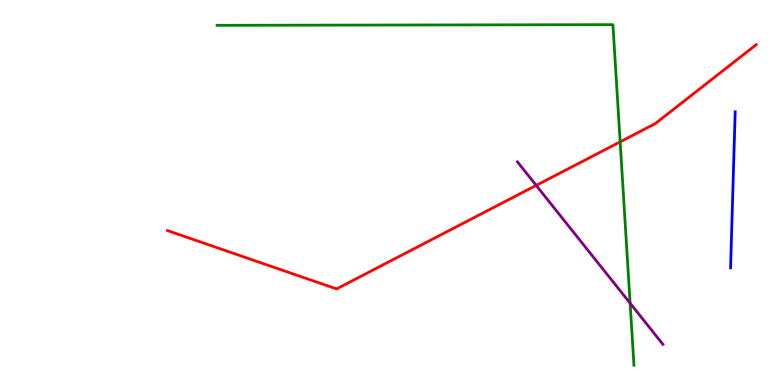[{'lines': ['blue', 'red'], 'intersections': []}, {'lines': ['green', 'red'], 'intersections': [{'x': 8.0, 'y': 6.32}]}, {'lines': ['purple', 'red'], 'intersections': [{'x': 6.92, 'y': 5.18}]}, {'lines': ['blue', 'green'], 'intersections': []}, {'lines': ['blue', 'purple'], 'intersections': []}, {'lines': ['green', 'purple'], 'intersections': [{'x': 8.13, 'y': 2.12}]}]